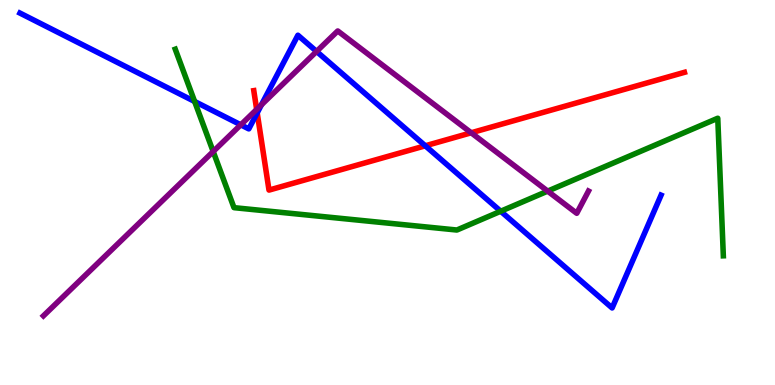[{'lines': ['blue', 'red'], 'intersections': [{'x': 3.32, 'y': 7.07}, {'x': 5.49, 'y': 6.21}]}, {'lines': ['green', 'red'], 'intersections': []}, {'lines': ['purple', 'red'], 'intersections': [{'x': 3.31, 'y': 7.16}, {'x': 6.08, 'y': 6.55}]}, {'lines': ['blue', 'green'], 'intersections': [{'x': 2.51, 'y': 7.36}, {'x': 6.46, 'y': 4.51}]}, {'lines': ['blue', 'purple'], 'intersections': [{'x': 3.11, 'y': 6.76}, {'x': 3.37, 'y': 7.28}, {'x': 4.09, 'y': 8.66}]}, {'lines': ['green', 'purple'], 'intersections': [{'x': 2.75, 'y': 6.06}, {'x': 7.07, 'y': 5.04}]}]